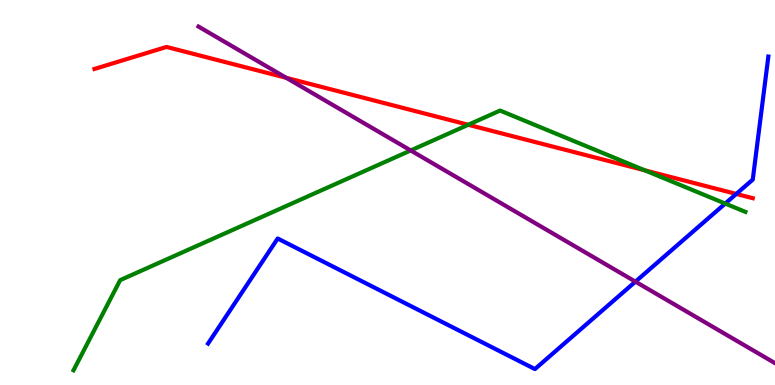[{'lines': ['blue', 'red'], 'intersections': [{'x': 9.5, 'y': 4.96}]}, {'lines': ['green', 'red'], 'intersections': [{'x': 6.04, 'y': 6.76}, {'x': 8.32, 'y': 5.58}]}, {'lines': ['purple', 'red'], 'intersections': [{'x': 3.69, 'y': 7.98}]}, {'lines': ['blue', 'green'], 'intersections': [{'x': 9.36, 'y': 4.71}]}, {'lines': ['blue', 'purple'], 'intersections': [{'x': 8.2, 'y': 2.68}]}, {'lines': ['green', 'purple'], 'intersections': [{'x': 5.3, 'y': 6.09}]}]